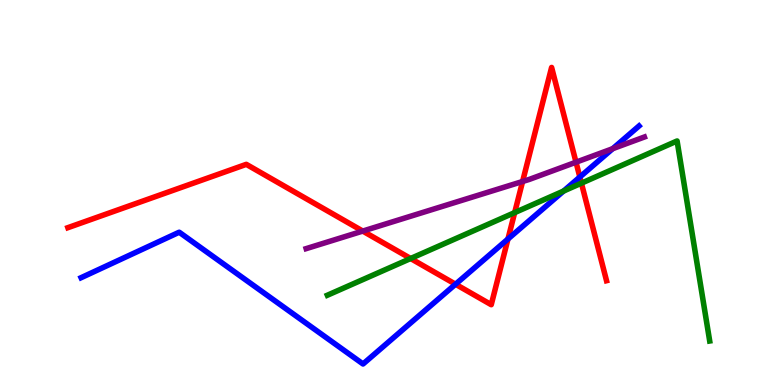[{'lines': ['blue', 'red'], 'intersections': [{'x': 5.88, 'y': 2.62}, {'x': 6.55, 'y': 3.79}, {'x': 7.48, 'y': 5.4}]}, {'lines': ['green', 'red'], 'intersections': [{'x': 5.3, 'y': 3.29}, {'x': 6.64, 'y': 4.48}, {'x': 7.5, 'y': 5.24}]}, {'lines': ['purple', 'red'], 'intersections': [{'x': 4.68, 'y': 4.0}, {'x': 6.74, 'y': 5.29}, {'x': 7.43, 'y': 5.79}]}, {'lines': ['blue', 'green'], 'intersections': [{'x': 7.27, 'y': 5.04}]}, {'lines': ['blue', 'purple'], 'intersections': [{'x': 7.91, 'y': 6.14}]}, {'lines': ['green', 'purple'], 'intersections': []}]